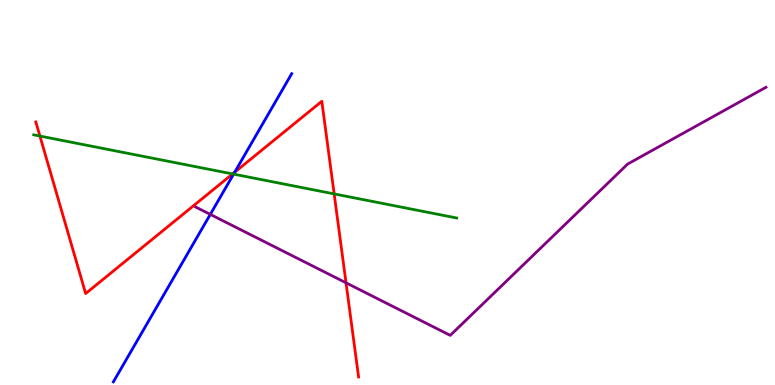[{'lines': ['blue', 'red'], 'intersections': [{'x': 3.03, 'y': 5.53}]}, {'lines': ['green', 'red'], 'intersections': [{'x': 0.515, 'y': 6.47}, {'x': 3.0, 'y': 5.48}, {'x': 4.31, 'y': 4.96}]}, {'lines': ['purple', 'red'], 'intersections': [{'x': 4.46, 'y': 2.65}]}, {'lines': ['blue', 'green'], 'intersections': [{'x': 3.01, 'y': 5.48}]}, {'lines': ['blue', 'purple'], 'intersections': [{'x': 2.71, 'y': 4.43}]}, {'lines': ['green', 'purple'], 'intersections': []}]